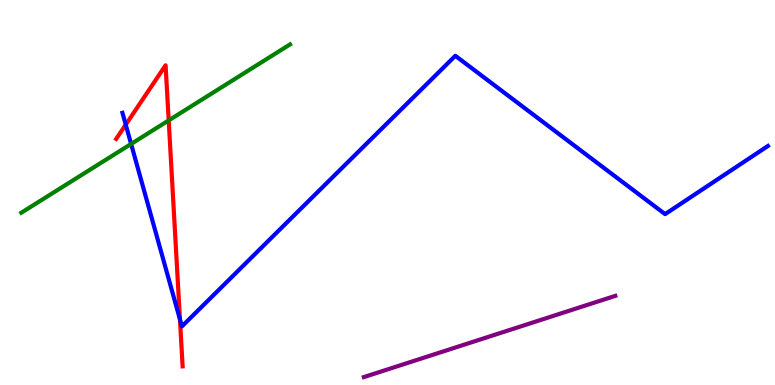[{'lines': ['blue', 'red'], 'intersections': [{'x': 1.62, 'y': 6.76}, {'x': 2.32, 'y': 1.7}]}, {'lines': ['green', 'red'], 'intersections': [{'x': 2.18, 'y': 6.87}]}, {'lines': ['purple', 'red'], 'intersections': []}, {'lines': ['blue', 'green'], 'intersections': [{'x': 1.69, 'y': 6.26}]}, {'lines': ['blue', 'purple'], 'intersections': []}, {'lines': ['green', 'purple'], 'intersections': []}]